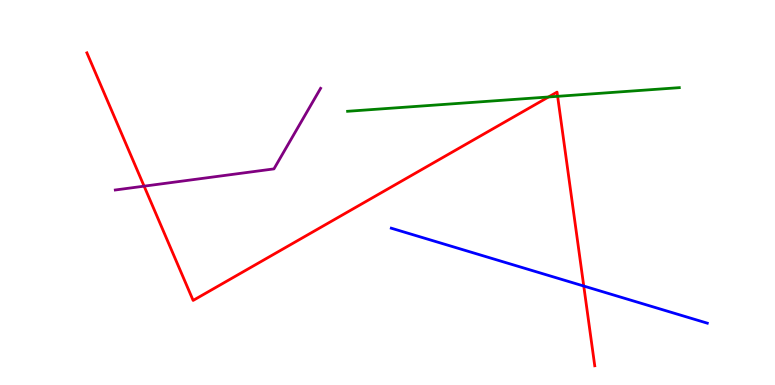[{'lines': ['blue', 'red'], 'intersections': [{'x': 7.53, 'y': 2.57}]}, {'lines': ['green', 'red'], 'intersections': [{'x': 7.08, 'y': 7.48}, {'x': 7.2, 'y': 7.5}]}, {'lines': ['purple', 'red'], 'intersections': [{'x': 1.86, 'y': 5.16}]}, {'lines': ['blue', 'green'], 'intersections': []}, {'lines': ['blue', 'purple'], 'intersections': []}, {'lines': ['green', 'purple'], 'intersections': []}]